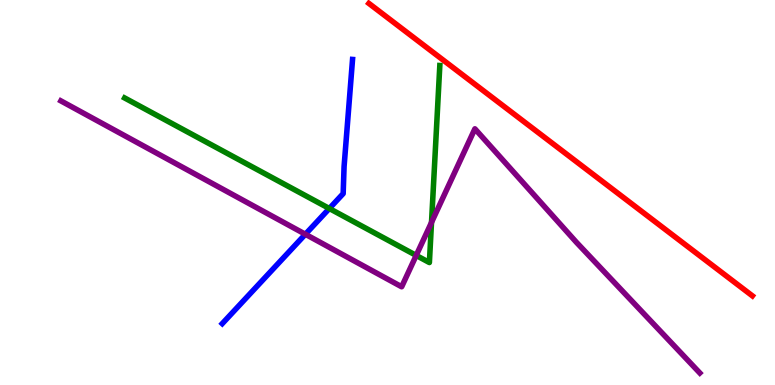[{'lines': ['blue', 'red'], 'intersections': []}, {'lines': ['green', 'red'], 'intersections': []}, {'lines': ['purple', 'red'], 'intersections': []}, {'lines': ['blue', 'green'], 'intersections': [{'x': 4.25, 'y': 4.58}]}, {'lines': ['blue', 'purple'], 'intersections': [{'x': 3.94, 'y': 3.92}]}, {'lines': ['green', 'purple'], 'intersections': [{'x': 5.37, 'y': 3.37}, {'x': 5.57, 'y': 4.22}]}]